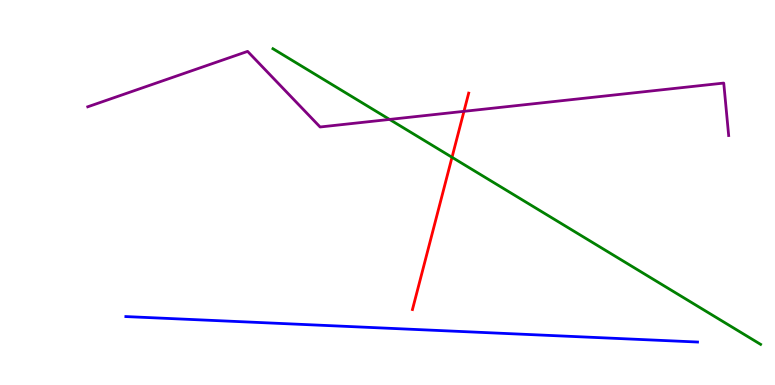[{'lines': ['blue', 'red'], 'intersections': []}, {'lines': ['green', 'red'], 'intersections': [{'x': 5.83, 'y': 5.91}]}, {'lines': ['purple', 'red'], 'intersections': [{'x': 5.99, 'y': 7.11}]}, {'lines': ['blue', 'green'], 'intersections': []}, {'lines': ['blue', 'purple'], 'intersections': []}, {'lines': ['green', 'purple'], 'intersections': [{'x': 5.03, 'y': 6.9}]}]